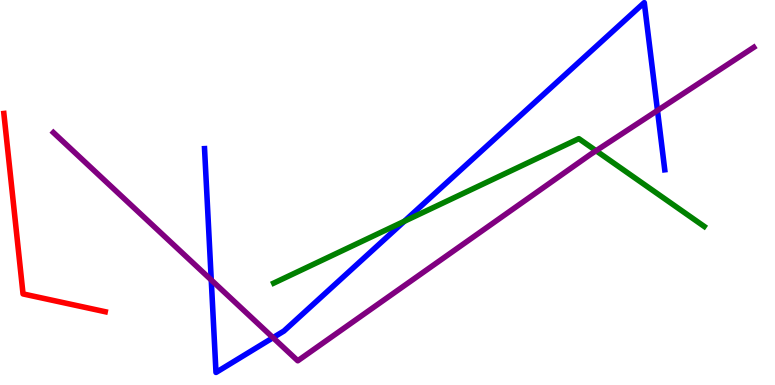[{'lines': ['blue', 'red'], 'intersections': []}, {'lines': ['green', 'red'], 'intersections': []}, {'lines': ['purple', 'red'], 'intersections': []}, {'lines': ['blue', 'green'], 'intersections': [{'x': 5.22, 'y': 4.25}]}, {'lines': ['blue', 'purple'], 'intersections': [{'x': 2.73, 'y': 2.73}, {'x': 3.52, 'y': 1.23}, {'x': 8.48, 'y': 7.13}]}, {'lines': ['green', 'purple'], 'intersections': [{'x': 7.69, 'y': 6.08}]}]